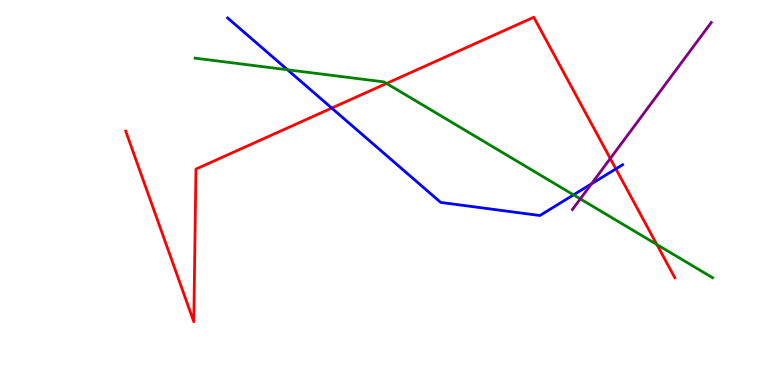[{'lines': ['blue', 'red'], 'intersections': [{'x': 4.28, 'y': 7.19}, {'x': 7.95, 'y': 5.61}]}, {'lines': ['green', 'red'], 'intersections': [{'x': 4.99, 'y': 7.83}, {'x': 8.48, 'y': 3.65}]}, {'lines': ['purple', 'red'], 'intersections': [{'x': 7.87, 'y': 5.88}]}, {'lines': ['blue', 'green'], 'intersections': [{'x': 3.71, 'y': 8.19}, {'x': 7.4, 'y': 4.94}]}, {'lines': ['blue', 'purple'], 'intersections': [{'x': 7.63, 'y': 5.22}]}, {'lines': ['green', 'purple'], 'intersections': [{'x': 7.49, 'y': 4.83}]}]